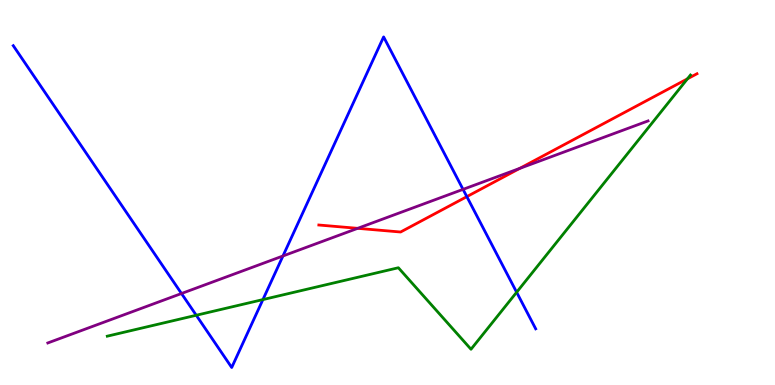[{'lines': ['blue', 'red'], 'intersections': [{'x': 6.02, 'y': 4.89}]}, {'lines': ['green', 'red'], 'intersections': [{'x': 8.87, 'y': 7.95}]}, {'lines': ['purple', 'red'], 'intersections': [{'x': 4.62, 'y': 4.07}, {'x': 6.71, 'y': 5.63}]}, {'lines': ['blue', 'green'], 'intersections': [{'x': 2.53, 'y': 1.81}, {'x': 3.39, 'y': 2.22}, {'x': 6.67, 'y': 2.41}]}, {'lines': ['blue', 'purple'], 'intersections': [{'x': 2.34, 'y': 2.38}, {'x': 3.65, 'y': 3.35}, {'x': 5.97, 'y': 5.08}]}, {'lines': ['green', 'purple'], 'intersections': []}]